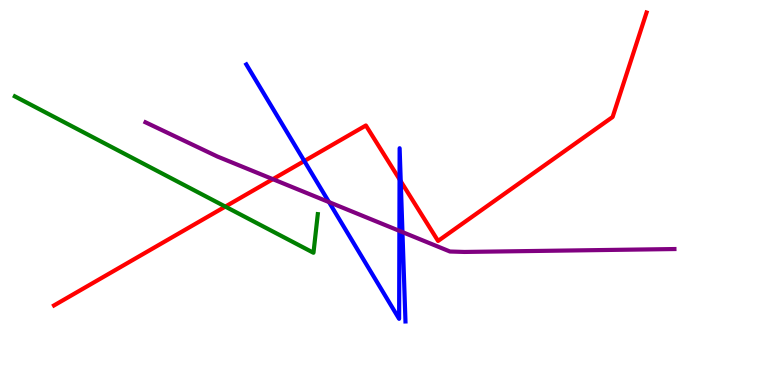[{'lines': ['blue', 'red'], 'intersections': [{'x': 3.93, 'y': 5.82}, {'x': 5.16, 'y': 5.34}, {'x': 5.17, 'y': 5.29}]}, {'lines': ['green', 'red'], 'intersections': [{'x': 2.91, 'y': 4.63}]}, {'lines': ['purple', 'red'], 'intersections': [{'x': 3.52, 'y': 5.35}]}, {'lines': ['blue', 'green'], 'intersections': []}, {'lines': ['blue', 'purple'], 'intersections': [{'x': 4.25, 'y': 4.75}, {'x': 5.15, 'y': 4.0}, {'x': 5.19, 'y': 3.97}]}, {'lines': ['green', 'purple'], 'intersections': []}]